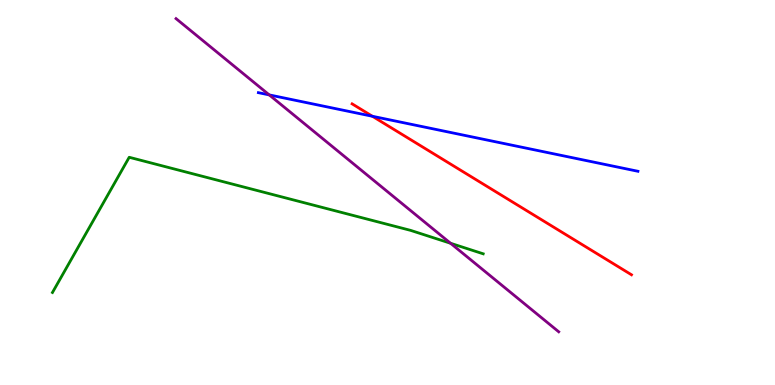[{'lines': ['blue', 'red'], 'intersections': [{'x': 4.81, 'y': 6.98}]}, {'lines': ['green', 'red'], 'intersections': []}, {'lines': ['purple', 'red'], 'intersections': []}, {'lines': ['blue', 'green'], 'intersections': []}, {'lines': ['blue', 'purple'], 'intersections': [{'x': 3.47, 'y': 7.54}]}, {'lines': ['green', 'purple'], 'intersections': [{'x': 5.81, 'y': 3.68}]}]